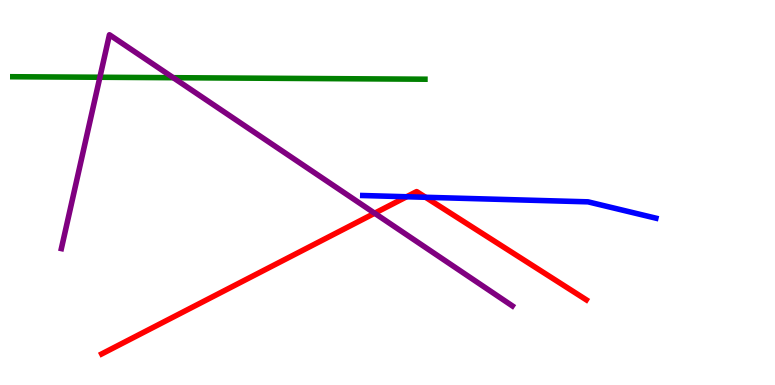[{'lines': ['blue', 'red'], 'intersections': [{'x': 5.25, 'y': 4.89}, {'x': 5.49, 'y': 4.88}]}, {'lines': ['green', 'red'], 'intersections': []}, {'lines': ['purple', 'red'], 'intersections': [{'x': 4.83, 'y': 4.46}]}, {'lines': ['blue', 'green'], 'intersections': []}, {'lines': ['blue', 'purple'], 'intersections': []}, {'lines': ['green', 'purple'], 'intersections': [{'x': 1.29, 'y': 7.99}, {'x': 2.24, 'y': 7.98}]}]